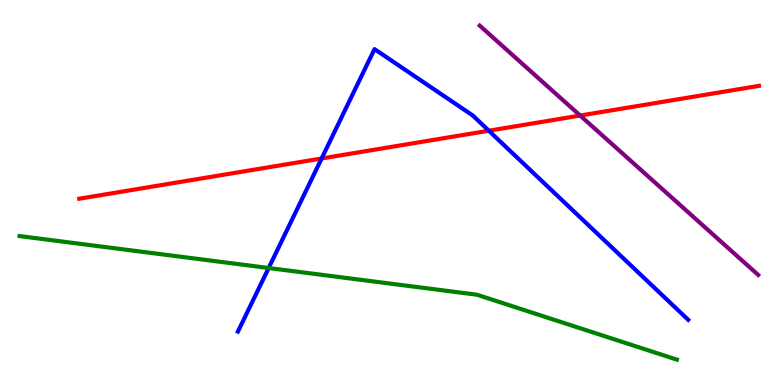[{'lines': ['blue', 'red'], 'intersections': [{'x': 4.15, 'y': 5.88}, {'x': 6.31, 'y': 6.6}]}, {'lines': ['green', 'red'], 'intersections': []}, {'lines': ['purple', 'red'], 'intersections': [{'x': 7.49, 'y': 7.0}]}, {'lines': ['blue', 'green'], 'intersections': [{'x': 3.47, 'y': 3.04}]}, {'lines': ['blue', 'purple'], 'intersections': []}, {'lines': ['green', 'purple'], 'intersections': []}]